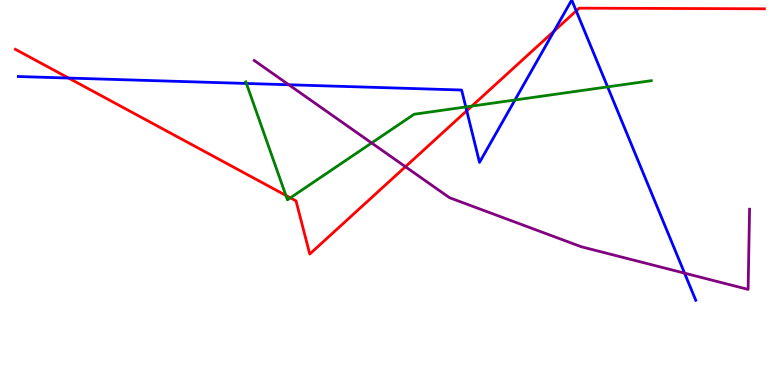[{'lines': ['blue', 'red'], 'intersections': [{'x': 0.885, 'y': 7.97}, {'x': 6.02, 'y': 7.12}, {'x': 7.15, 'y': 9.19}, {'x': 7.44, 'y': 9.72}]}, {'lines': ['green', 'red'], 'intersections': [{'x': 3.69, 'y': 4.92}, {'x': 3.75, 'y': 4.86}, {'x': 6.09, 'y': 7.24}]}, {'lines': ['purple', 'red'], 'intersections': [{'x': 5.23, 'y': 5.67}]}, {'lines': ['blue', 'green'], 'intersections': [{'x': 3.18, 'y': 7.83}, {'x': 6.01, 'y': 7.22}, {'x': 6.64, 'y': 7.4}, {'x': 7.84, 'y': 7.74}]}, {'lines': ['blue', 'purple'], 'intersections': [{'x': 3.73, 'y': 7.8}, {'x': 8.83, 'y': 2.91}]}, {'lines': ['green', 'purple'], 'intersections': [{'x': 4.8, 'y': 6.29}]}]